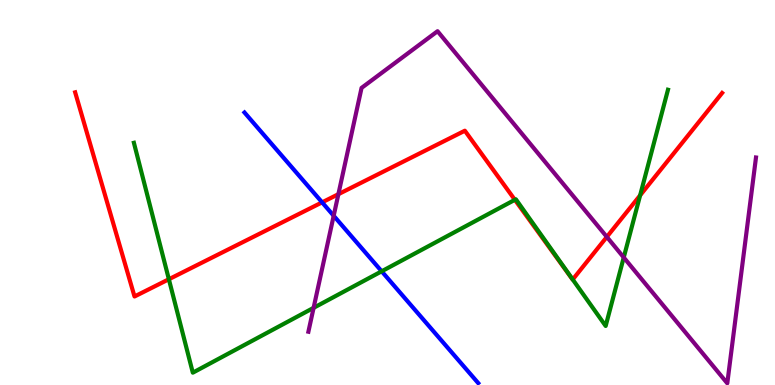[{'lines': ['blue', 'red'], 'intersections': [{'x': 4.16, 'y': 4.74}]}, {'lines': ['green', 'red'], 'intersections': [{'x': 2.18, 'y': 2.75}, {'x': 6.64, 'y': 4.81}, {'x': 7.39, 'y': 2.74}, {'x': 8.26, 'y': 4.93}]}, {'lines': ['purple', 'red'], 'intersections': [{'x': 4.37, 'y': 4.96}, {'x': 7.83, 'y': 3.85}]}, {'lines': ['blue', 'green'], 'intersections': [{'x': 4.92, 'y': 2.95}]}, {'lines': ['blue', 'purple'], 'intersections': [{'x': 4.31, 'y': 4.4}]}, {'lines': ['green', 'purple'], 'intersections': [{'x': 4.05, 'y': 2.0}, {'x': 8.05, 'y': 3.31}]}]